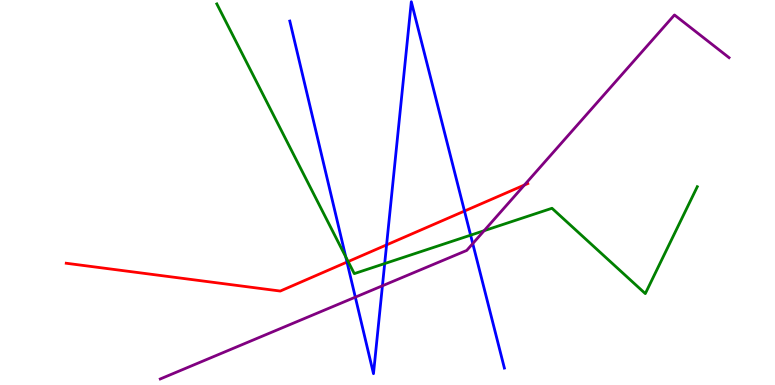[{'lines': ['blue', 'red'], 'intersections': [{'x': 4.48, 'y': 3.19}, {'x': 4.99, 'y': 3.64}, {'x': 5.99, 'y': 4.52}]}, {'lines': ['green', 'red'], 'intersections': [{'x': 4.49, 'y': 3.21}]}, {'lines': ['purple', 'red'], 'intersections': [{'x': 6.77, 'y': 5.19}]}, {'lines': ['blue', 'green'], 'intersections': [{'x': 4.46, 'y': 3.33}, {'x': 4.96, 'y': 3.15}, {'x': 6.07, 'y': 3.89}]}, {'lines': ['blue', 'purple'], 'intersections': [{'x': 4.58, 'y': 2.28}, {'x': 4.93, 'y': 2.58}, {'x': 6.1, 'y': 3.67}]}, {'lines': ['green', 'purple'], 'intersections': [{'x': 6.25, 'y': 4.01}]}]